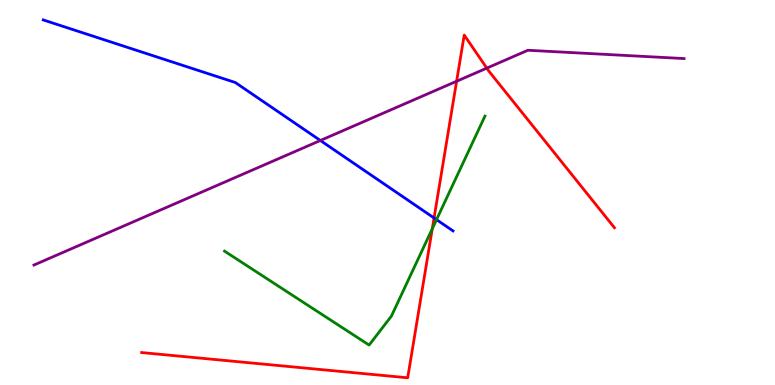[{'lines': ['blue', 'red'], 'intersections': [{'x': 5.6, 'y': 4.34}]}, {'lines': ['green', 'red'], 'intersections': [{'x': 5.58, 'y': 4.06}]}, {'lines': ['purple', 'red'], 'intersections': [{'x': 5.89, 'y': 7.89}, {'x': 6.28, 'y': 8.23}]}, {'lines': ['blue', 'green'], 'intersections': [{'x': 5.63, 'y': 4.29}]}, {'lines': ['blue', 'purple'], 'intersections': [{'x': 4.13, 'y': 6.35}]}, {'lines': ['green', 'purple'], 'intersections': []}]